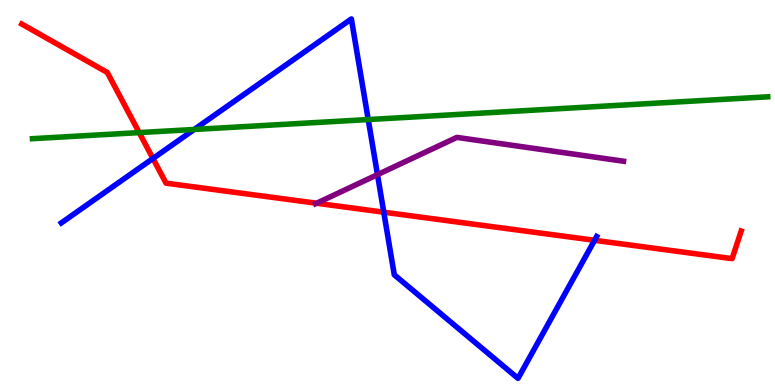[{'lines': ['blue', 'red'], 'intersections': [{'x': 1.97, 'y': 5.88}, {'x': 4.95, 'y': 4.49}, {'x': 7.67, 'y': 3.76}]}, {'lines': ['green', 'red'], 'intersections': [{'x': 1.8, 'y': 6.56}]}, {'lines': ['purple', 'red'], 'intersections': [{'x': 4.09, 'y': 4.72}]}, {'lines': ['blue', 'green'], 'intersections': [{'x': 2.51, 'y': 6.64}, {'x': 4.75, 'y': 6.89}]}, {'lines': ['blue', 'purple'], 'intersections': [{'x': 4.87, 'y': 5.46}]}, {'lines': ['green', 'purple'], 'intersections': []}]